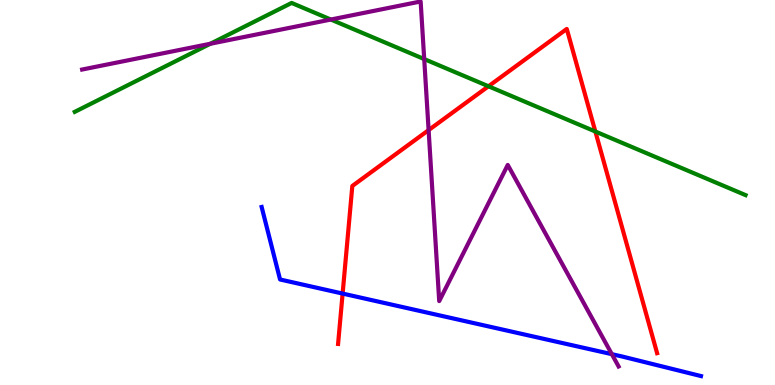[{'lines': ['blue', 'red'], 'intersections': [{'x': 4.42, 'y': 2.37}]}, {'lines': ['green', 'red'], 'intersections': [{'x': 6.3, 'y': 7.76}, {'x': 7.68, 'y': 6.58}]}, {'lines': ['purple', 'red'], 'intersections': [{'x': 5.53, 'y': 6.62}]}, {'lines': ['blue', 'green'], 'intersections': []}, {'lines': ['blue', 'purple'], 'intersections': [{'x': 7.89, 'y': 0.801}]}, {'lines': ['green', 'purple'], 'intersections': [{'x': 2.71, 'y': 8.86}, {'x': 4.27, 'y': 9.49}, {'x': 5.47, 'y': 8.47}]}]